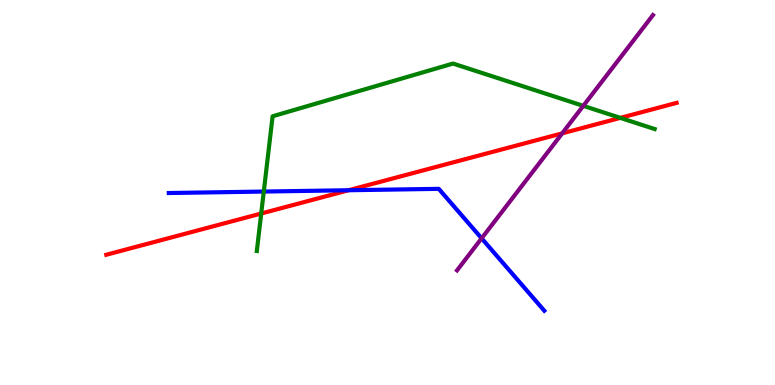[{'lines': ['blue', 'red'], 'intersections': [{'x': 4.5, 'y': 5.06}]}, {'lines': ['green', 'red'], 'intersections': [{'x': 3.37, 'y': 4.45}, {'x': 8.0, 'y': 6.94}]}, {'lines': ['purple', 'red'], 'intersections': [{'x': 7.25, 'y': 6.54}]}, {'lines': ['blue', 'green'], 'intersections': [{'x': 3.4, 'y': 5.02}]}, {'lines': ['blue', 'purple'], 'intersections': [{'x': 6.21, 'y': 3.81}]}, {'lines': ['green', 'purple'], 'intersections': [{'x': 7.53, 'y': 7.25}]}]